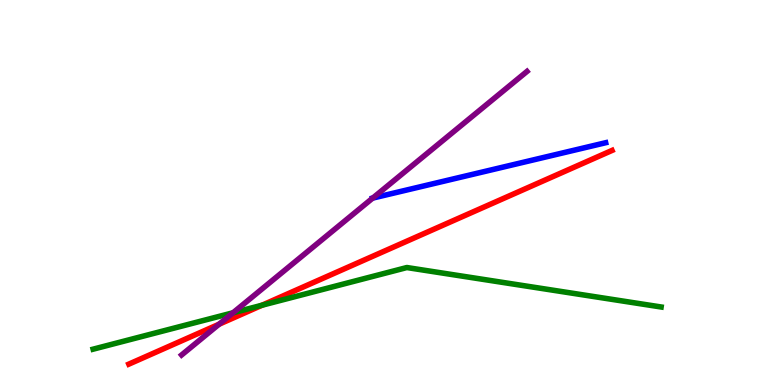[{'lines': ['blue', 'red'], 'intersections': []}, {'lines': ['green', 'red'], 'intersections': [{'x': 3.38, 'y': 2.07}]}, {'lines': ['purple', 'red'], 'intersections': [{'x': 2.83, 'y': 1.58}]}, {'lines': ['blue', 'green'], 'intersections': []}, {'lines': ['blue', 'purple'], 'intersections': [{'x': 4.81, 'y': 4.85}]}, {'lines': ['green', 'purple'], 'intersections': [{'x': 3.01, 'y': 1.88}]}]